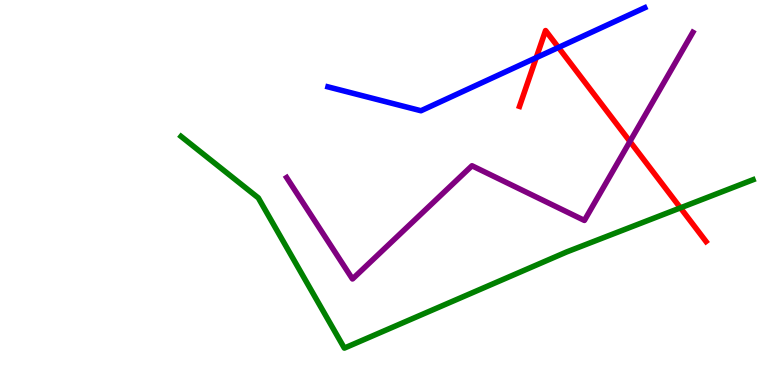[{'lines': ['blue', 'red'], 'intersections': [{'x': 6.92, 'y': 8.5}, {'x': 7.21, 'y': 8.77}]}, {'lines': ['green', 'red'], 'intersections': [{'x': 8.78, 'y': 4.6}]}, {'lines': ['purple', 'red'], 'intersections': [{'x': 8.13, 'y': 6.33}]}, {'lines': ['blue', 'green'], 'intersections': []}, {'lines': ['blue', 'purple'], 'intersections': []}, {'lines': ['green', 'purple'], 'intersections': []}]